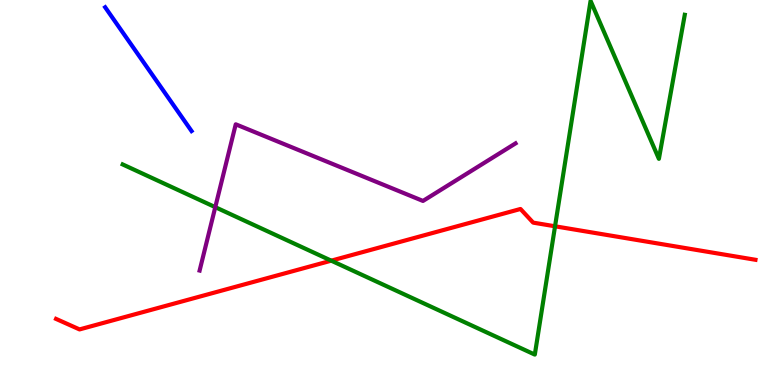[{'lines': ['blue', 'red'], 'intersections': []}, {'lines': ['green', 'red'], 'intersections': [{'x': 4.27, 'y': 3.23}, {'x': 7.16, 'y': 4.12}]}, {'lines': ['purple', 'red'], 'intersections': []}, {'lines': ['blue', 'green'], 'intersections': []}, {'lines': ['blue', 'purple'], 'intersections': []}, {'lines': ['green', 'purple'], 'intersections': [{'x': 2.78, 'y': 4.62}]}]